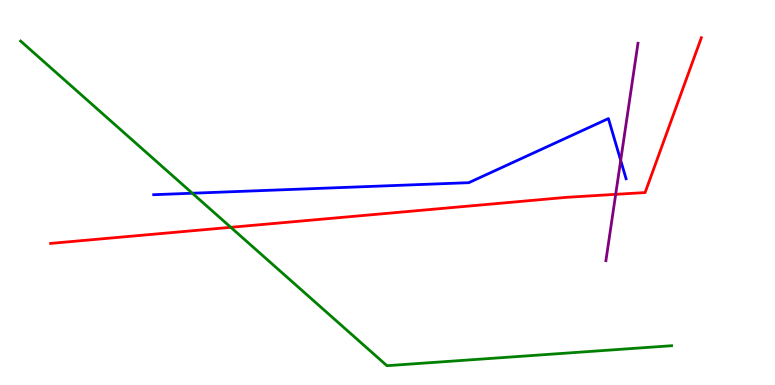[{'lines': ['blue', 'red'], 'intersections': []}, {'lines': ['green', 'red'], 'intersections': [{'x': 2.98, 'y': 4.1}]}, {'lines': ['purple', 'red'], 'intersections': [{'x': 7.94, 'y': 4.95}]}, {'lines': ['blue', 'green'], 'intersections': [{'x': 2.48, 'y': 4.98}]}, {'lines': ['blue', 'purple'], 'intersections': [{'x': 8.01, 'y': 5.83}]}, {'lines': ['green', 'purple'], 'intersections': []}]